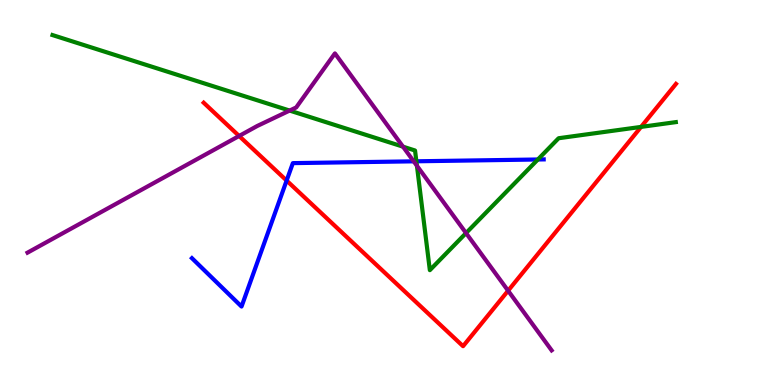[{'lines': ['blue', 'red'], 'intersections': [{'x': 3.7, 'y': 5.31}]}, {'lines': ['green', 'red'], 'intersections': [{'x': 8.27, 'y': 6.7}]}, {'lines': ['purple', 'red'], 'intersections': [{'x': 3.09, 'y': 6.47}, {'x': 6.56, 'y': 2.45}]}, {'lines': ['blue', 'green'], 'intersections': [{'x': 5.37, 'y': 5.81}, {'x': 6.94, 'y': 5.86}]}, {'lines': ['blue', 'purple'], 'intersections': [{'x': 5.34, 'y': 5.81}]}, {'lines': ['green', 'purple'], 'intersections': [{'x': 3.74, 'y': 7.13}, {'x': 5.2, 'y': 6.19}, {'x': 5.38, 'y': 5.69}, {'x': 6.01, 'y': 3.95}]}]